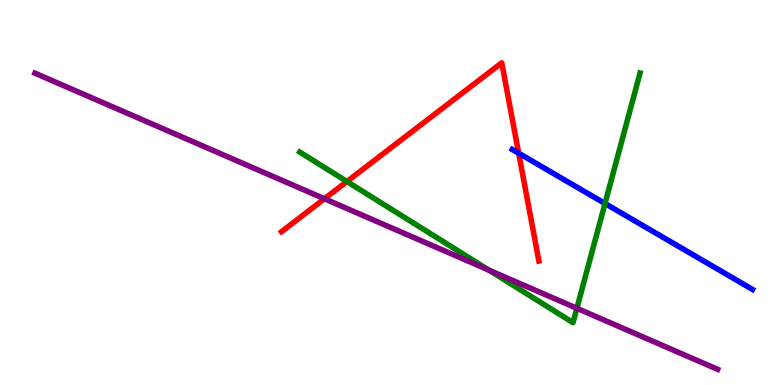[{'lines': ['blue', 'red'], 'intersections': [{'x': 6.69, 'y': 6.02}]}, {'lines': ['green', 'red'], 'intersections': [{'x': 4.48, 'y': 5.29}]}, {'lines': ['purple', 'red'], 'intersections': [{'x': 4.19, 'y': 4.84}]}, {'lines': ['blue', 'green'], 'intersections': [{'x': 7.81, 'y': 4.71}]}, {'lines': ['blue', 'purple'], 'intersections': []}, {'lines': ['green', 'purple'], 'intersections': [{'x': 6.31, 'y': 2.98}, {'x': 7.44, 'y': 1.99}]}]